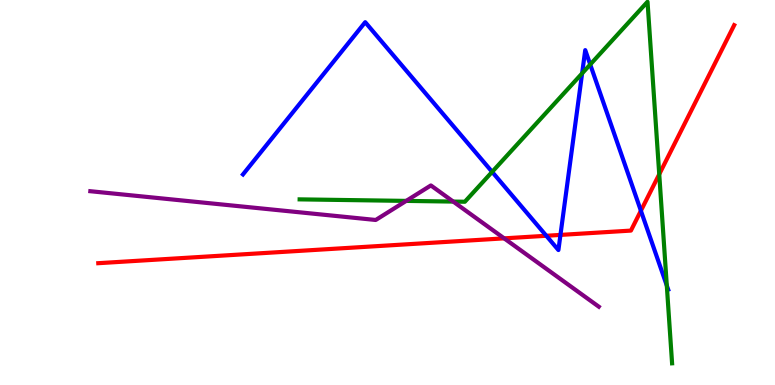[{'lines': ['blue', 'red'], 'intersections': [{'x': 7.05, 'y': 3.88}, {'x': 7.23, 'y': 3.9}, {'x': 8.27, 'y': 4.53}]}, {'lines': ['green', 'red'], 'intersections': [{'x': 8.51, 'y': 5.47}]}, {'lines': ['purple', 'red'], 'intersections': [{'x': 6.51, 'y': 3.81}]}, {'lines': ['blue', 'green'], 'intersections': [{'x': 6.35, 'y': 5.54}, {'x': 7.51, 'y': 8.09}, {'x': 7.62, 'y': 8.32}, {'x': 8.6, 'y': 2.58}]}, {'lines': ['blue', 'purple'], 'intersections': []}, {'lines': ['green', 'purple'], 'intersections': [{'x': 5.24, 'y': 4.78}, {'x': 5.85, 'y': 4.76}]}]